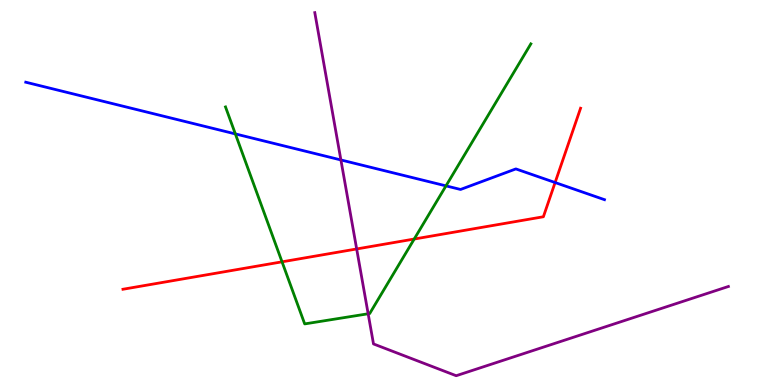[{'lines': ['blue', 'red'], 'intersections': [{'x': 7.16, 'y': 5.26}]}, {'lines': ['green', 'red'], 'intersections': [{'x': 3.64, 'y': 3.2}, {'x': 5.34, 'y': 3.79}]}, {'lines': ['purple', 'red'], 'intersections': [{'x': 4.6, 'y': 3.53}]}, {'lines': ['blue', 'green'], 'intersections': [{'x': 3.04, 'y': 6.52}, {'x': 5.75, 'y': 5.17}]}, {'lines': ['blue', 'purple'], 'intersections': [{'x': 4.4, 'y': 5.85}]}, {'lines': ['green', 'purple'], 'intersections': [{'x': 4.75, 'y': 1.85}]}]